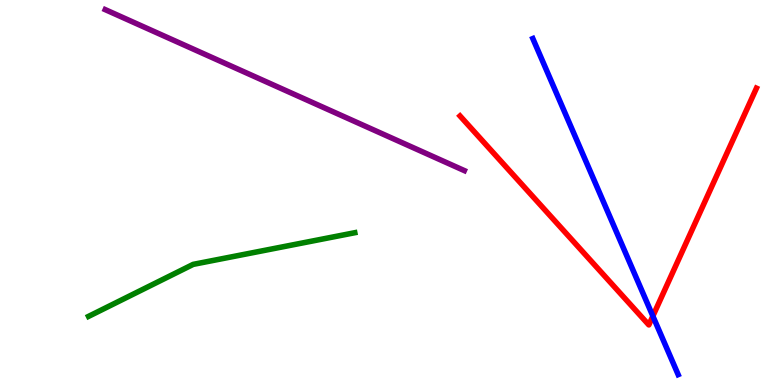[{'lines': ['blue', 'red'], 'intersections': [{'x': 8.42, 'y': 1.79}]}, {'lines': ['green', 'red'], 'intersections': []}, {'lines': ['purple', 'red'], 'intersections': []}, {'lines': ['blue', 'green'], 'intersections': []}, {'lines': ['blue', 'purple'], 'intersections': []}, {'lines': ['green', 'purple'], 'intersections': []}]